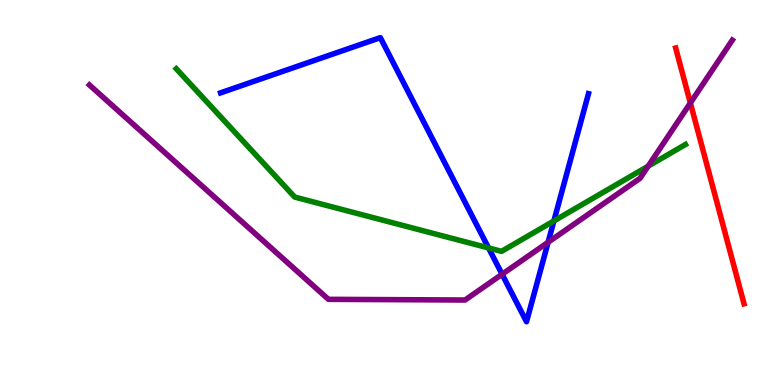[{'lines': ['blue', 'red'], 'intersections': []}, {'lines': ['green', 'red'], 'intersections': []}, {'lines': ['purple', 'red'], 'intersections': [{'x': 8.91, 'y': 7.33}]}, {'lines': ['blue', 'green'], 'intersections': [{'x': 6.3, 'y': 3.56}, {'x': 7.15, 'y': 4.26}]}, {'lines': ['blue', 'purple'], 'intersections': [{'x': 6.48, 'y': 2.88}, {'x': 7.07, 'y': 3.71}]}, {'lines': ['green', 'purple'], 'intersections': [{'x': 8.36, 'y': 5.68}]}]